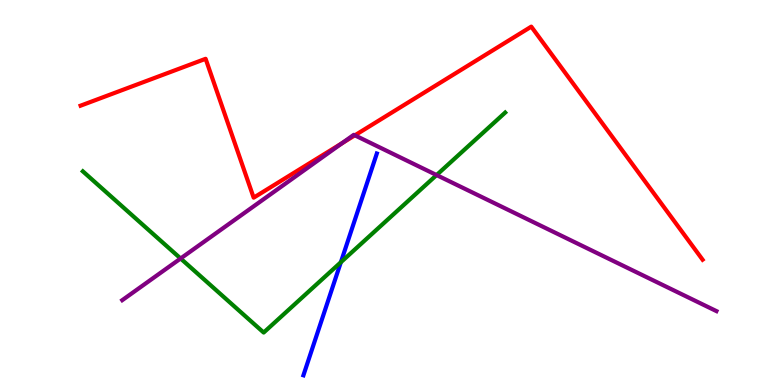[{'lines': ['blue', 'red'], 'intersections': []}, {'lines': ['green', 'red'], 'intersections': []}, {'lines': ['purple', 'red'], 'intersections': [{'x': 4.41, 'y': 6.28}, {'x': 4.58, 'y': 6.48}]}, {'lines': ['blue', 'green'], 'intersections': [{'x': 4.4, 'y': 3.19}]}, {'lines': ['blue', 'purple'], 'intersections': []}, {'lines': ['green', 'purple'], 'intersections': [{'x': 2.33, 'y': 3.29}, {'x': 5.63, 'y': 5.45}]}]